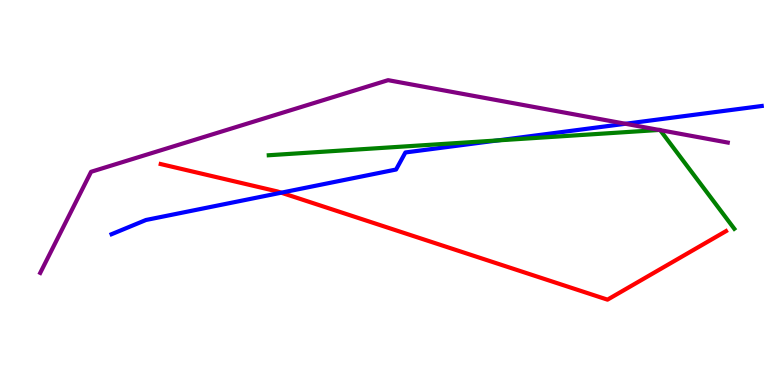[{'lines': ['blue', 'red'], 'intersections': [{'x': 3.63, 'y': 4.99}]}, {'lines': ['green', 'red'], 'intersections': []}, {'lines': ['purple', 'red'], 'intersections': []}, {'lines': ['blue', 'green'], 'intersections': [{'x': 6.42, 'y': 6.35}]}, {'lines': ['blue', 'purple'], 'intersections': [{'x': 8.07, 'y': 6.79}]}, {'lines': ['green', 'purple'], 'intersections': [{'x': 8.51, 'y': 6.62}, {'x': 8.52, 'y': 6.62}]}]